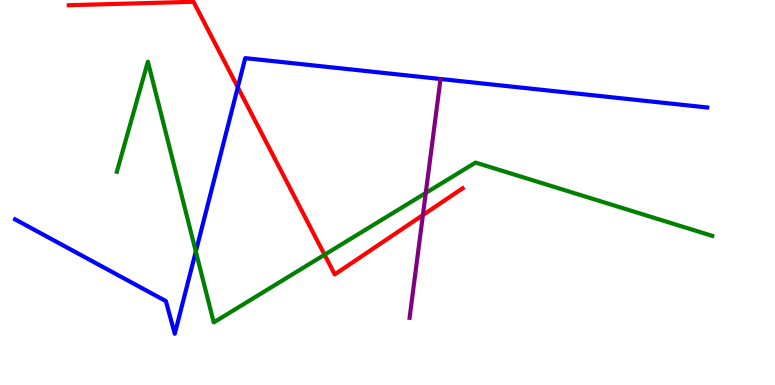[{'lines': ['blue', 'red'], 'intersections': [{'x': 3.07, 'y': 7.73}]}, {'lines': ['green', 'red'], 'intersections': [{'x': 4.19, 'y': 3.38}]}, {'lines': ['purple', 'red'], 'intersections': [{'x': 5.46, 'y': 4.41}]}, {'lines': ['blue', 'green'], 'intersections': [{'x': 2.53, 'y': 3.47}]}, {'lines': ['blue', 'purple'], 'intersections': []}, {'lines': ['green', 'purple'], 'intersections': [{'x': 5.49, 'y': 4.99}]}]